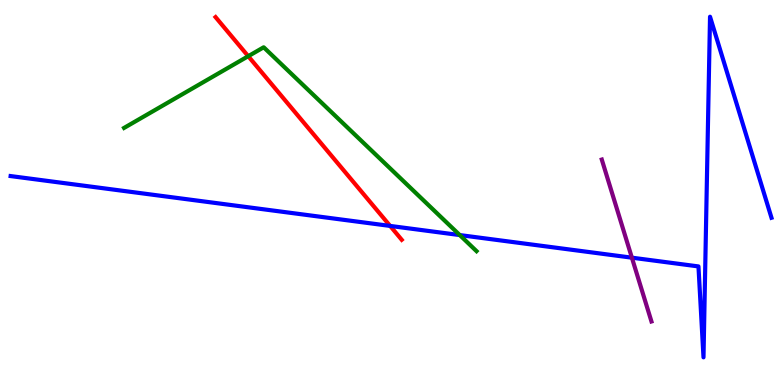[{'lines': ['blue', 'red'], 'intersections': [{'x': 5.03, 'y': 4.13}]}, {'lines': ['green', 'red'], 'intersections': [{'x': 3.2, 'y': 8.54}]}, {'lines': ['purple', 'red'], 'intersections': []}, {'lines': ['blue', 'green'], 'intersections': [{'x': 5.93, 'y': 3.89}]}, {'lines': ['blue', 'purple'], 'intersections': [{'x': 8.15, 'y': 3.31}]}, {'lines': ['green', 'purple'], 'intersections': []}]